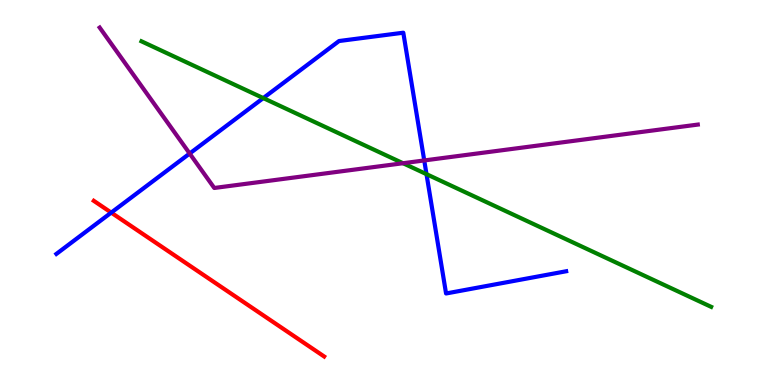[{'lines': ['blue', 'red'], 'intersections': [{'x': 1.44, 'y': 4.48}]}, {'lines': ['green', 'red'], 'intersections': []}, {'lines': ['purple', 'red'], 'intersections': []}, {'lines': ['blue', 'green'], 'intersections': [{'x': 3.4, 'y': 7.45}, {'x': 5.5, 'y': 5.48}]}, {'lines': ['blue', 'purple'], 'intersections': [{'x': 2.45, 'y': 6.01}, {'x': 5.47, 'y': 5.83}]}, {'lines': ['green', 'purple'], 'intersections': [{'x': 5.2, 'y': 5.76}]}]